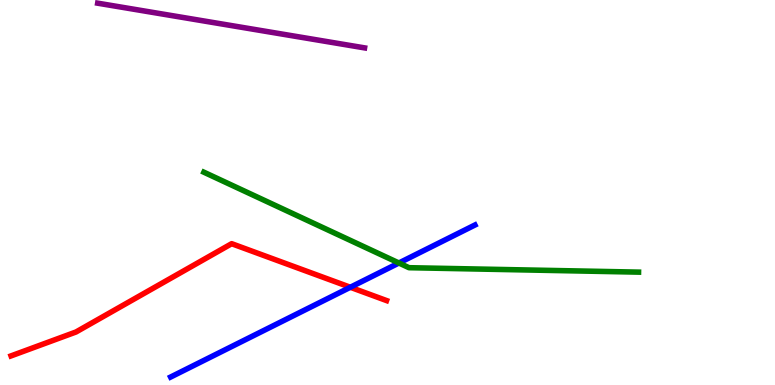[{'lines': ['blue', 'red'], 'intersections': [{'x': 4.52, 'y': 2.54}]}, {'lines': ['green', 'red'], 'intersections': []}, {'lines': ['purple', 'red'], 'intersections': []}, {'lines': ['blue', 'green'], 'intersections': [{'x': 5.15, 'y': 3.17}]}, {'lines': ['blue', 'purple'], 'intersections': []}, {'lines': ['green', 'purple'], 'intersections': []}]